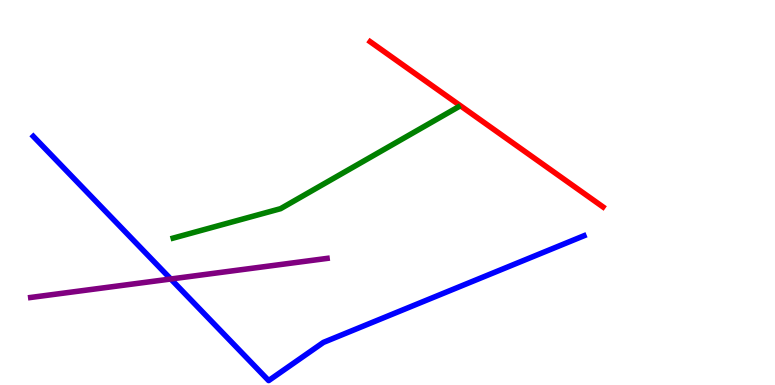[{'lines': ['blue', 'red'], 'intersections': []}, {'lines': ['green', 'red'], 'intersections': []}, {'lines': ['purple', 'red'], 'intersections': []}, {'lines': ['blue', 'green'], 'intersections': []}, {'lines': ['blue', 'purple'], 'intersections': [{'x': 2.2, 'y': 2.75}]}, {'lines': ['green', 'purple'], 'intersections': []}]